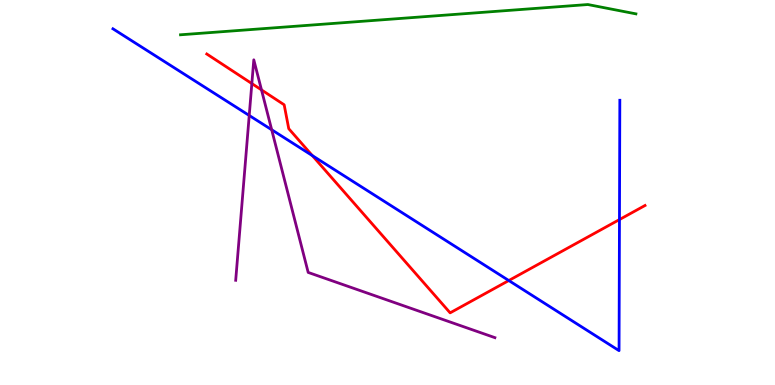[{'lines': ['blue', 'red'], 'intersections': [{'x': 4.03, 'y': 5.96}, {'x': 6.57, 'y': 2.71}, {'x': 7.99, 'y': 4.3}]}, {'lines': ['green', 'red'], 'intersections': []}, {'lines': ['purple', 'red'], 'intersections': [{'x': 3.25, 'y': 7.83}, {'x': 3.37, 'y': 7.66}]}, {'lines': ['blue', 'green'], 'intersections': []}, {'lines': ['blue', 'purple'], 'intersections': [{'x': 3.22, 'y': 7.0}, {'x': 3.51, 'y': 6.63}]}, {'lines': ['green', 'purple'], 'intersections': []}]